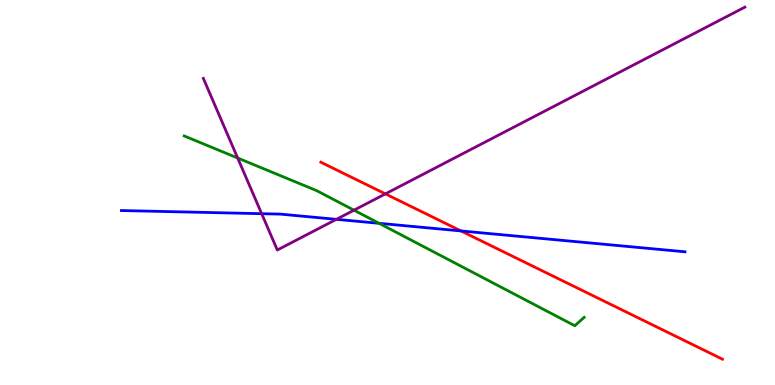[{'lines': ['blue', 'red'], 'intersections': [{'x': 5.95, 'y': 4.0}]}, {'lines': ['green', 'red'], 'intersections': []}, {'lines': ['purple', 'red'], 'intersections': [{'x': 4.97, 'y': 4.96}]}, {'lines': ['blue', 'green'], 'intersections': [{'x': 4.89, 'y': 4.2}]}, {'lines': ['blue', 'purple'], 'intersections': [{'x': 3.38, 'y': 4.45}, {'x': 4.34, 'y': 4.3}]}, {'lines': ['green', 'purple'], 'intersections': [{'x': 3.07, 'y': 5.9}, {'x': 4.57, 'y': 4.54}]}]